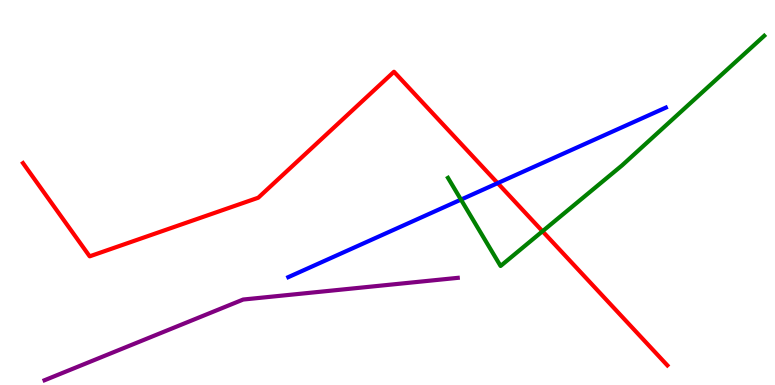[{'lines': ['blue', 'red'], 'intersections': [{'x': 6.42, 'y': 5.24}]}, {'lines': ['green', 'red'], 'intersections': [{'x': 7.0, 'y': 3.99}]}, {'lines': ['purple', 'red'], 'intersections': []}, {'lines': ['blue', 'green'], 'intersections': [{'x': 5.95, 'y': 4.82}]}, {'lines': ['blue', 'purple'], 'intersections': []}, {'lines': ['green', 'purple'], 'intersections': []}]